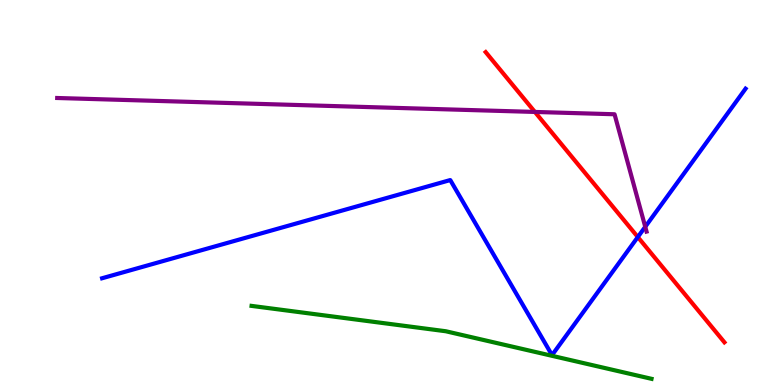[{'lines': ['blue', 'red'], 'intersections': [{'x': 8.23, 'y': 3.84}]}, {'lines': ['green', 'red'], 'intersections': []}, {'lines': ['purple', 'red'], 'intersections': [{'x': 6.9, 'y': 7.09}]}, {'lines': ['blue', 'green'], 'intersections': []}, {'lines': ['blue', 'purple'], 'intersections': [{'x': 8.33, 'y': 4.11}]}, {'lines': ['green', 'purple'], 'intersections': []}]